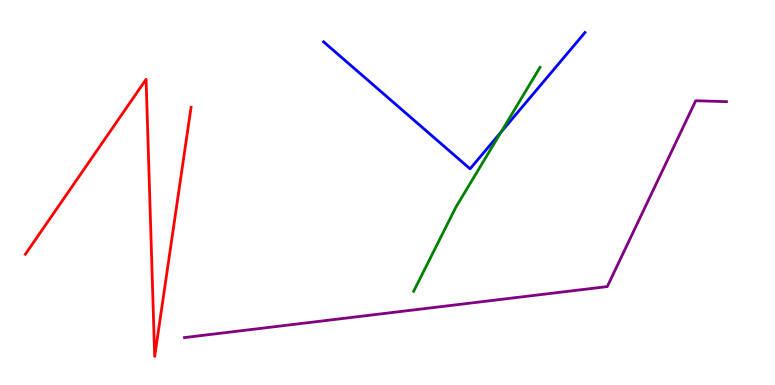[{'lines': ['blue', 'red'], 'intersections': []}, {'lines': ['green', 'red'], 'intersections': []}, {'lines': ['purple', 'red'], 'intersections': []}, {'lines': ['blue', 'green'], 'intersections': [{'x': 6.47, 'y': 6.57}]}, {'lines': ['blue', 'purple'], 'intersections': []}, {'lines': ['green', 'purple'], 'intersections': []}]